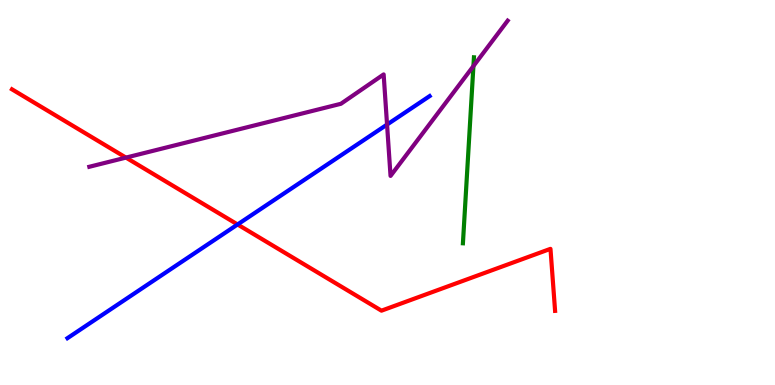[{'lines': ['blue', 'red'], 'intersections': [{'x': 3.07, 'y': 4.17}]}, {'lines': ['green', 'red'], 'intersections': []}, {'lines': ['purple', 'red'], 'intersections': [{'x': 1.63, 'y': 5.91}]}, {'lines': ['blue', 'green'], 'intersections': []}, {'lines': ['blue', 'purple'], 'intersections': [{'x': 4.99, 'y': 6.76}]}, {'lines': ['green', 'purple'], 'intersections': [{'x': 6.11, 'y': 8.28}]}]